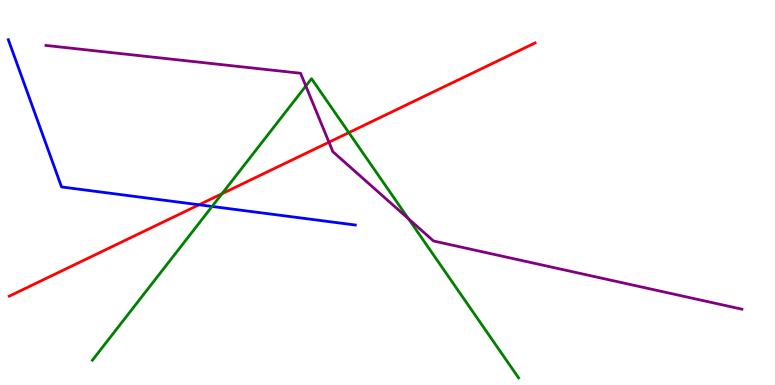[{'lines': ['blue', 'red'], 'intersections': [{'x': 2.57, 'y': 4.68}]}, {'lines': ['green', 'red'], 'intersections': [{'x': 2.86, 'y': 4.97}, {'x': 4.5, 'y': 6.56}]}, {'lines': ['purple', 'red'], 'intersections': [{'x': 4.24, 'y': 6.31}]}, {'lines': ['blue', 'green'], 'intersections': [{'x': 2.74, 'y': 4.64}]}, {'lines': ['blue', 'purple'], 'intersections': []}, {'lines': ['green', 'purple'], 'intersections': [{'x': 3.95, 'y': 7.77}, {'x': 5.27, 'y': 4.32}]}]